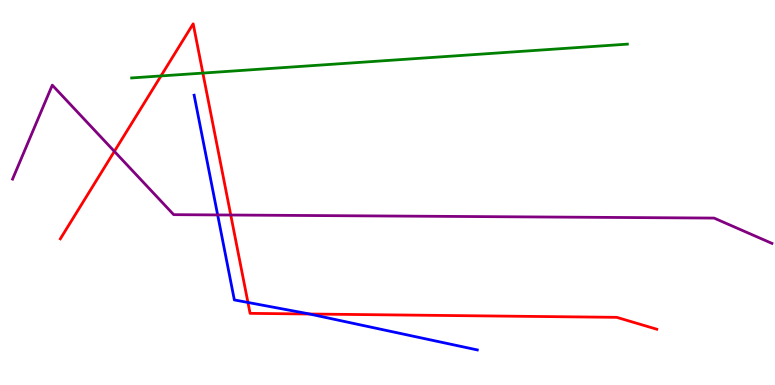[{'lines': ['blue', 'red'], 'intersections': [{'x': 3.2, 'y': 2.14}, {'x': 3.99, 'y': 1.84}]}, {'lines': ['green', 'red'], 'intersections': [{'x': 2.08, 'y': 8.03}, {'x': 2.62, 'y': 8.1}]}, {'lines': ['purple', 'red'], 'intersections': [{'x': 1.48, 'y': 6.07}, {'x': 2.98, 'y': 4.42}]}, {'lines': ['blue', 'green'], 'intersections': []}, {'lines': ['blue', 'purple'], 'intersections': [{'x': 2.81, 'y': 4.42}]}, {'lines': ['green', 'purple'], 'intersections': []}]